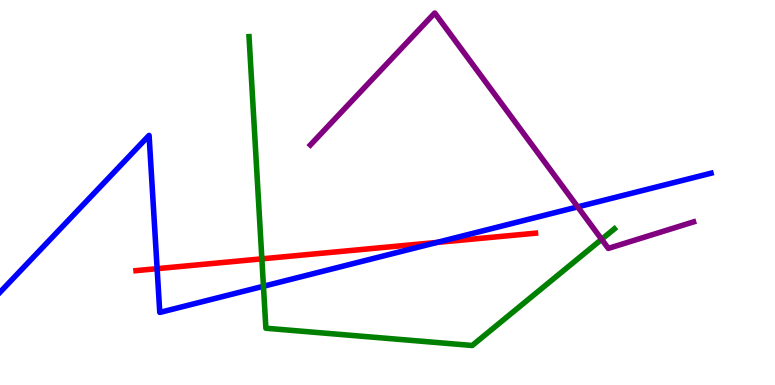[{'lines': ['blue', 'red'], 'intersections': [{'x': 2.03, 'y': 3.02}, {'x': 5.64, 'y': 3.7}]}, {'lines': ['green', 'red'], 'intersections': [{'x': 3.38, 'y': 3.28}]}, {'lines': ['purple', 'red'], 'intersections': []}, {'lines': ['blue', 'green'], 'intersections': [{'x': 3.4, 'y': 2.56}]}, {'lines': ['blue', 'purple'], 'intersections': [{'x': 7.45, 'y': 4.63}]}, {'lines': ['green', 'purple'], 'intersections': [{'x': 7.76, 'y': 3.78}]}]